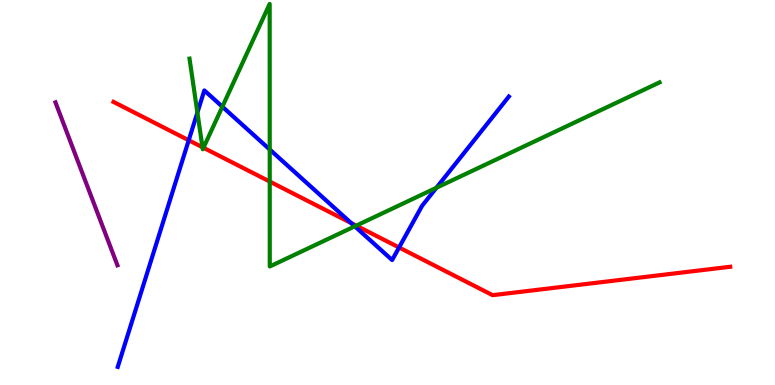[{'lines': ['blue', 'red'], 'intersections': [{'x': 2.44, 'y': 6.36}, {'x': 4.53, 'y': 4.21}, {'x': 5.15, 'y': 3.57}]}, {'lines': ['green', 'red'], 'intersections': [{'x': 2.61, 'y': 6.18}, {'x': 2.63, 'y': 6.16}, {'x': 3.48, 'y': 5.28}, {'x': 4.6, 'y': 4.14}]}, {'lines': ['purple', 'red'], 'intersections': []}, {'lines': ['blue', 'green'], 'intersections': [{'x': 2.55, 'y': 7.08}, {'x': 2.87, 'y': 7.23}, {'x': 3.48, 'y': 6.12}, {'x': 4.58, 'y': 4.12}, {'x': 5.63, 'y': 5.12}]}, {'lines': ['blue', 'purple'], 'intersections': []}, {'lines': ['green', 'purple'], 'intersections': []}]